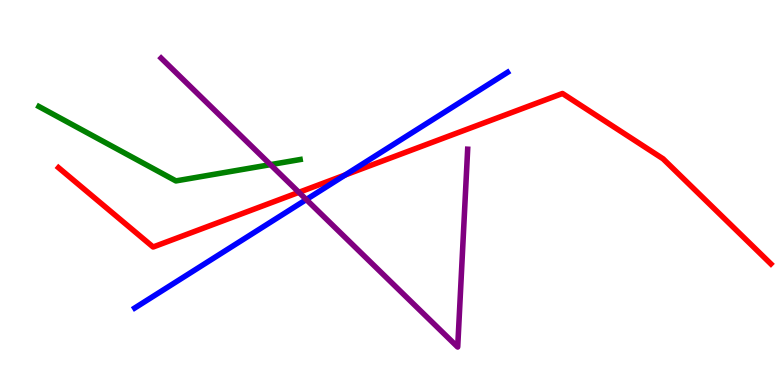[{'lines': ['blue', 'red'], 'intersections': [{'x': 4.45, 'y': 5.46}]}, {'lines': ['green', 'red'], 'intersections': []}, {'lines': ['purple', 'red'], 'intersections': [{'x': 3.86, 'y': 5.0}]}, {'lines': ['blue', 'green'], 'intersections': []}, {'lines': ['blue', 'purple'], 'intersections': [{'x': 3.95, 'y': 4.82}]}, {'lines': ['green', 'purple'], 'intersections': [{'x': 3.49, 'y': 5.72}]}]